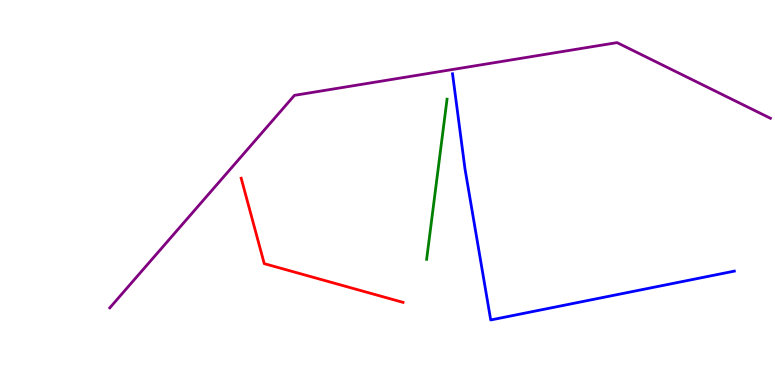[{'lines': ['blue', 'red'], 'intersections': []}, {'lines': ['green', 'red'], 'intersections': []}, {'lines': ['purple', 'red'], 'intersections': []}, {'lines': ['blue', 'green'], 'intersections': []}, {'lines': ['blue', 'purple'], 'intersections': []}, {'lines': ['green', 'purple'], 'intersections': []}]